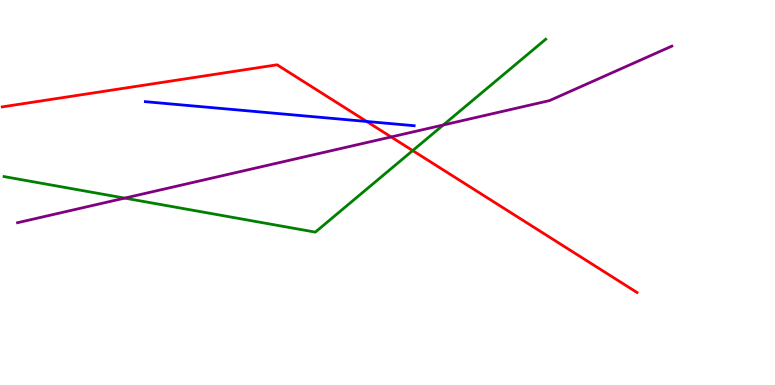[{'lines': ['blue', 'red'], 'intersections': [{'x': 4.73, 'y': 6.84}]}, {'lines': ['green', 'red'], 'intersections': [{'x': 5.33, 'y': 6.09}]}, {'lines': ['purple', 'red'], 'intersections': [{'x': 5.05, 'y': 6.44}]}, {'lines': ['blue', 'green'], 'intersections': []}, {'lines': ['blue', 'purple'], 'intersections': []}, {'lines': ['green', 'purple'], 'intersections': [{'x': 1.61, 'y': 4.85}, {'x': 5.72, 'y': 6.75}]}]